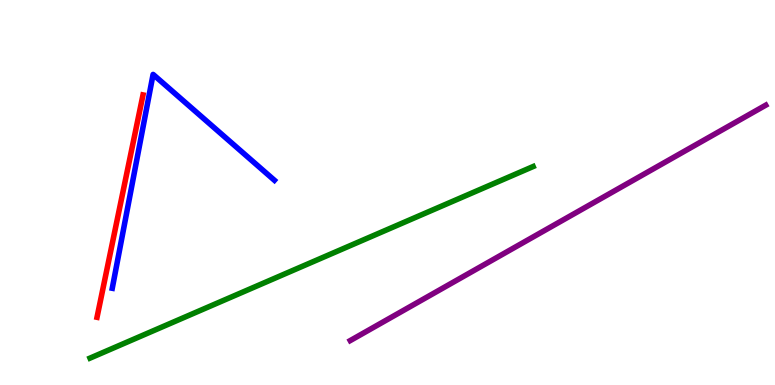[{'lines': ['blue', 'red'], 'intersections': []}, {'lines': ['green', 'red'], 'intersections': []}, {'lines': ['purple', 'red'], 'intersections': []}, {'lines': ['blue', 'green'], 'intersections': []}, {'lines': ['blue', 'purple'], 'intersections': []}, {'lines': ['green', 'purple'], 'intersections': []}]